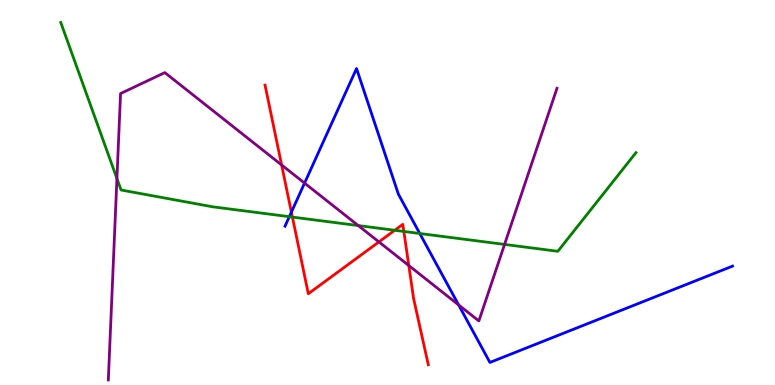[{'lines': ['blue', 'red'], 'intersections': [{'x': 3.76, 'y': 4.49}]}, {'lines': ['green', 'red'], 'intersections': [{'x': 3.77, 'y': 4.36}, {'x': 5.09, 'y': 4.02}, {'x': 5.21, 'y': 3.99}]}, {'lines': ['purple', 'red'], 'intersections': [{'x': 3.63, 'y': 5.72}, {'x': 4.89, 'y': 3.72}, {'x': 5.27, 'y': 3.1}]}, {'lines': ['blue', 'green'], 'intersections': [{'x': 3.73, 'y': 4.37}, {'x': 5.42, 'y': 3.94}]}, {'lines': ['blue', 'purple'], 'intersections': [{'x': 3.93, 'y': 5.24}, {'x': 5.92, 'y': 2.08}]}, {'lines': ['green', 'purple'], 'intersections': [{'x': 1.51, 'y': 5.36}, {'x': 4.62, 'y': 4.14}, {'x': 6.51, 'y': 3.65}]}]